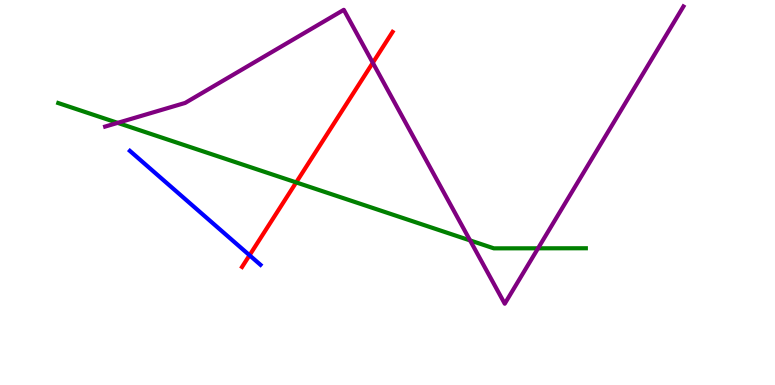[{'lines': ['blue', 'red'], 'intersections': [{'x': 3.22, 'y': 3.37}]}, {'lines': ['green', 'red'], 'intersections': [{'x': 3.82, 'y': 5.26}]}, {'lines': ['purple', 'red'], 'intersections': [{'x': 4.81, 'y': 8.37}]}, {'lines': ['blue', 'green'], 'intersections': []}, {'lines': ['blue', 'purple'], 'intersections': []}, {'lines': ['green', 'purple'], 'intersections': [{'x': 1.52, 'y': 6.81}, {'x': 6.07, 'y': 3.76}, {'x': 6.94, 'y': 3.55}]}]